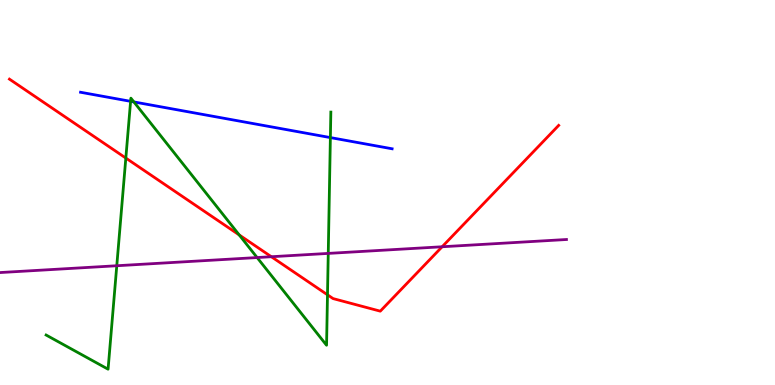[{'lines': ['blue', 'red'], 'intersections': []}, {'lines': ['green', 'red'], 'intersections': [{'x': 1.62, 'y': 5.89}, {'x': 3.09, 'y': 3.9}, {'x': 4.23, 'y': 2.34}]}, {'lines': ['purple', 'red'], 'intersections': [{'x': 3.5, 'y': 3.33}, {'x': 5.7, 'y': 3.59}]}, {'lines': ['blue', 'green'], 'intersections': [{'x': 1.69, 'y': 7.37}, {'x': 1.73, 'y': 7.35}, {'x': 4.26, 'y': 6.43}]}, {'lines': ['blue', 'purple'], 'intersections': []}, {'lines': ['green', 'purple'], 'intersections': [{'x': 1.51, 'y': 3.1}, {'x': 3.32, 'y': 3.31}, {'x': 4.24, 'y': 3.42}]}]